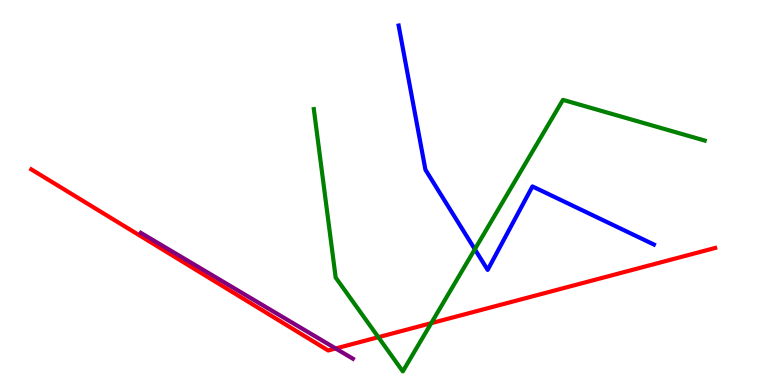[{'lines': ['blue', 'red'], 'intersections': []}, {'lines': ['green', 'red'], 'intersections': [{'x': 4.88, 'y': 1.24}, {'x': 5.56, 'y': 1.61}]}, {'lines': ['purple', 'red'], 'intersections': [{'x': 4.33, 'y': 0.948}]}, {'lines': ['blue', 'green'], 'intersections': [{'x': 6.13, 'y': 3.53}]}, {'lines': ['blue', 'purple'], 'intersections': []}, {'lines': ['green', 'purple'], 'intersections': []}]